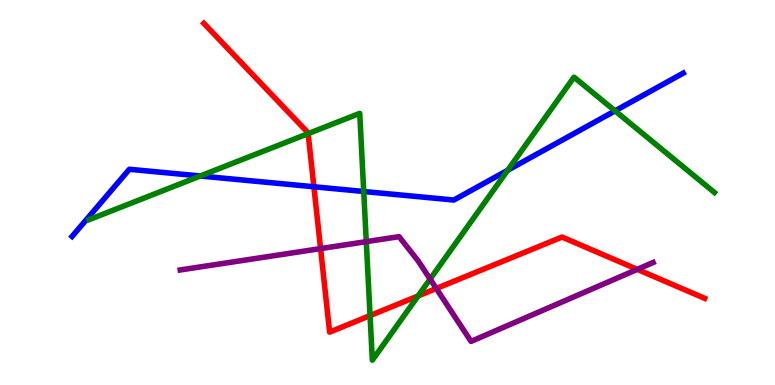[{'lines': ['blue', 'red'], 'intersections': [{'x': 4.05, 'y': 5.15}]}, {'lines': ['green', 'red'], 'intersections': [{'x': 3.98, 'y': 6.53}, {'x': 4.77, 'y': 1.8}, {'x': 5.4, 'y': 2.31}]}, {'lines': ['purple', 'red'], 'intersections': [{'x': 4.14, 'y': 3.54}, {'x': 5.63, 'y': 2.51}, {'x': 8.22, 'y': 3.0}]}, {'lines': ['blue', 'green'], 'intersections': [{'x': 2.58, 'y': 5.43}, {'x': 4.69, 'y': 5.03}, {'x': 6.55, 'y': 5.58}, {'x': 7.94, 'y': 7.12}]}, {'lines': ['blue', 'purple'], 'intersections': []}, {'lines': ['green', 'purple'], 'intersections': [{'x': 4.73, 'y': 3.72}, {'x': 5.55, 'y': 2.75}]}]